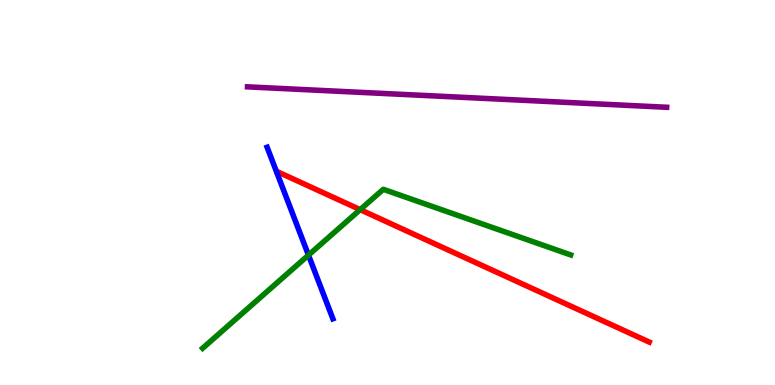[{'lines': ['blue', 'red'], 'intersections': []}, {'lines': ['green', 'red'], 'intersections': [{'x': 4.65, 'y': 4.55}]}, {'lines': ['purple', 'red'], 'intersections': []}, {'lines': ['blue', 'green'], 'intersections': [{'x': 3.98, 'y': 3.37}]}, {'lines': ['blue', 'purple'], 'intersections': []}, {'lines': ['green', 'purple'], 'intersections': []}]